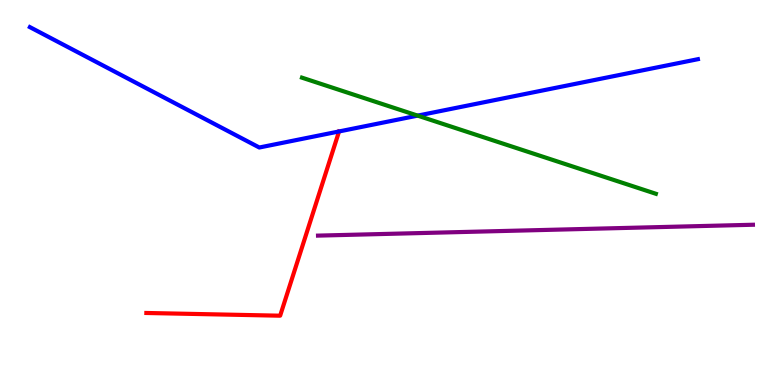[{'lines': ['blue', 'red'], 'intersections': []}, {'lines': ['green', 'red'], 'intersections': []}, {'lines': ['purple', 'red'], 'intersections': []}, {'lines': ['blue', 'green'], 'intersections': [{'x': 5.39, 'y': 7.0}]}, {'lines': ['blue', 'purple'], 'intersections': []}, {'lines': ['green', 'purple'], 'intersections': []}]